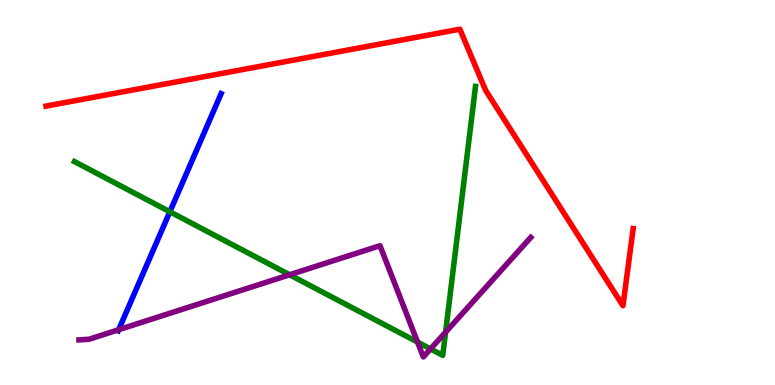[{'lines': ['blue', 'red'], 'intersections': []}, {'lines': ['green', 'red'], 'intersections': []}, {'lines': ['purple', 'red'], 'intersections': []}, {'lines': ['blue', 'green'], 'intersections': [{'x': 2.19, 'y': 4.5}]}, {'lines': ['blue', 'purple'], 'intersections': [{'x': 1.53, 'y': 1.44}]}, {'lines': ['green', 'purple'], 'intersections': [{'x': 3.74, 'y': 2.86}, {'x': 5.39, 'y': 1.11}, {'x': 5.56, 'y': 0.937}, {'x': 5.75, 'y': 1.37}]}]